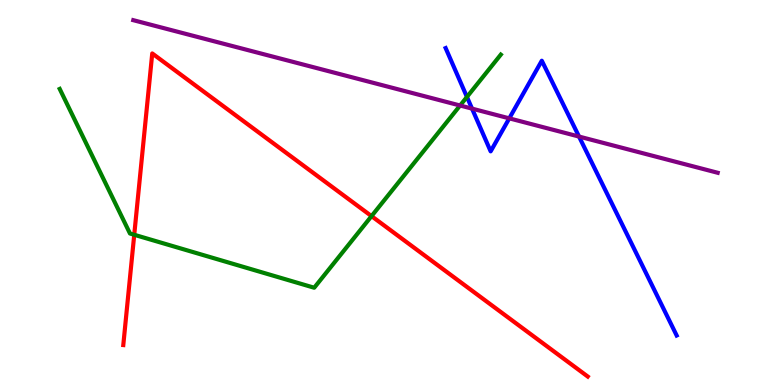[{'lines': ['blue', 'red'], 'intersections': []}, {'lines': ['green', 'red'], 'intersections': [{'x': 1.73, 'y': 3.9}, {'x': 4.79, 'y': 4.39}]}, {'lines': ['purple', 'red'], 'intersections': []}, {'lines': ['blue', 'green'], 'intersections': [{'x': 6.02, 'y': 7.48}]}, {'lines': ['blue', 'purple'], 'intersections': [{'x': 6.09, 'y': 7.18}, {'x': 6.57, 'y': 6.93}, {'x': 7.47, 'y': 6.45}]}, {'lines': ['green', 'purple'], 'intersections': [{'x': 5.94, 'y': 7.26}]}]